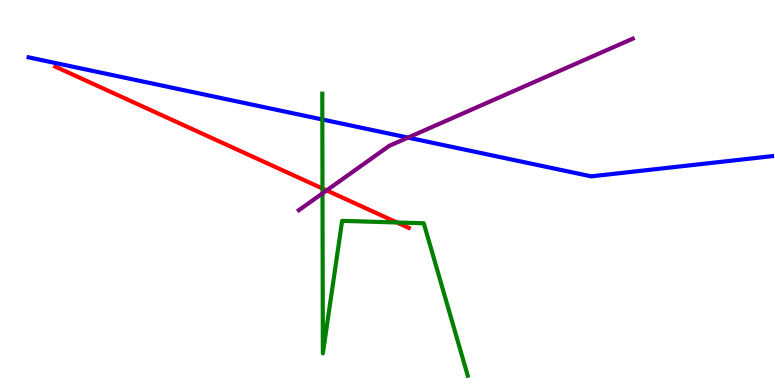[{'lines': ['blue', 'red'], 'intersections': []}, {'lines': ['green', 'red'], 'intersections': [{'x': 4.16, 'y': 5.1}, {'x': 5.12, 'y': 4.22}]}, {'lines': ['purple', 'red'], 'intersections': [{'x': 4.21, 'y': 5.05}]}, {'lines': ['blue', 'green'], 'intersections': [{'x': 4.16, 'y': 6.9}]}, {'lines': ['blue', 'purple'], 'intersections': [{'x': 5.26, 'y': 6.43}]}, {'lines': ['green', 'purple'], 'intersections': [{'x': 4.16, 'y': 4.98}]}]